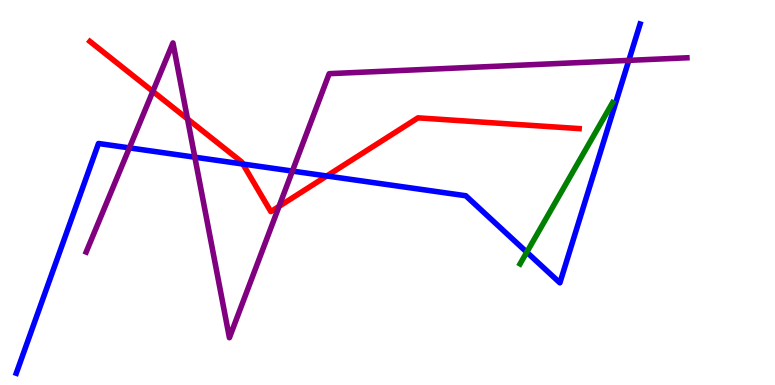[{'lines': ['blue', 'red'], 'intersections': [{'x': 3.13, 'y': 5.74}, {'x': 4.22, 'y': 5.43}]}, {'lines': ['green', 'red'], 'intersections': []}, {'lines': ['purple', 'red'], 'intersections': [{'x': 1.97, 'y': 7.63}, {'x': 2.42, 'y': 6.91}, {'x': 3.6, 'y': 4.64}]}, {'lines': ['blue', 'green'], 'intersections': [{'x': 6.8, 'y': 3.45}]}, {'lines': ['blue', 'purple'], 'intersections': [{'x': 1.67, 'y': 6.16}, {'x': 2.51, 'y': 5.92}, {'x': 3.77, 'y': 5.56}, {'x': 8.11, 'y': 8.43}]}, {'lines': ['green', 'purple'], 'intersections': []}]